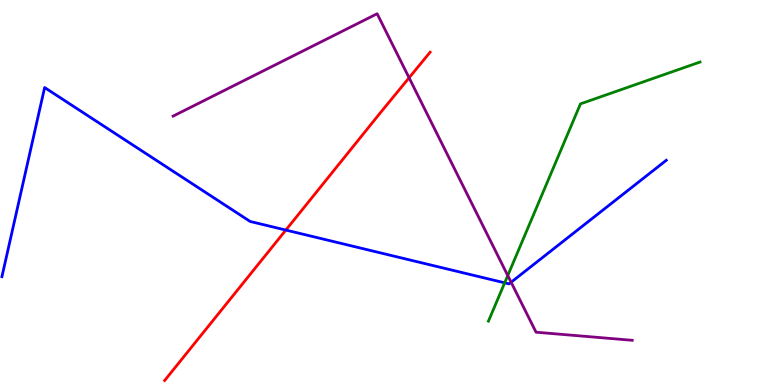[{'lines': ['blue', 'red'], 'intersections': [{'x': 3.69, 'y': 4.02}]}, {'lines': ['green', 'red'], 'intersections': []}, {'lines': ['purple', 'red'], 'intersections': [{'x': 5.28, 'y': 7.98}]}, {'lines': ['blue', 'green'], 'intersections': [{'x': 6.51, 'y': 2.65}]}, {'lines': ['blue', 'purple'], 'intersections': [{'x': 6.59, 'y': 2.67}]}, {'lines': ['green', 'purple'], 'intersections': [{'x': 6.55, 'y': 2.84}]}]